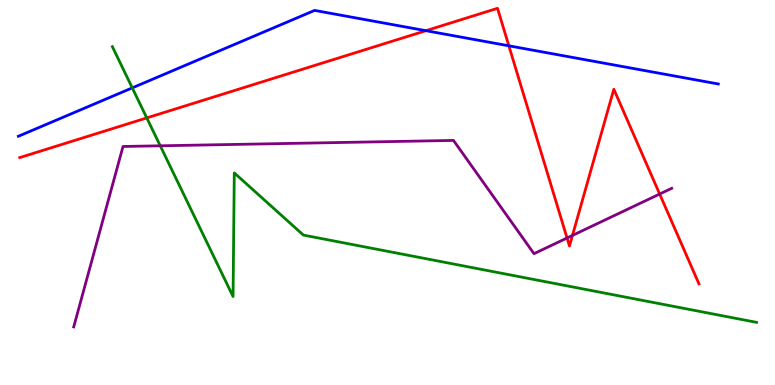[{'lines': ['blue', 'red'], 'intersections': [{'x': 5.5, 'y': 9.2}, {'x': 6.57, 'y': 8.81}]}, {'lines': ['green', 'red'], 'intersections': [{'x': 1.89, 'y': 6.94}]}, {'lines': ['purple', 'red'], 'intersections': [{'x': 7.32, 'y': 3.82}, {'x': 7.39, 'y': 3.89}, {'x': 8.51, 'y': 4.96}]}, {'lines': ['blue', 'green'], 'intersections': [{'x': 1.71, 'y': 7.72}]}, {'lines': ['blue', 'purple'], 'intersections': []}, {'lines': ['green', 'purple'], 'intersections': [{'x': 2.07, 'y': 6.21}]}]